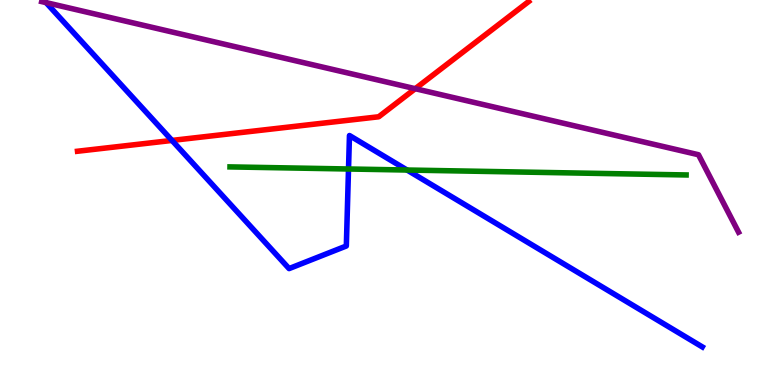[{'lines': ['blue', 'red'], 'intersections': [{'x': 2.22, 'y': 6.35}]}, {'lines': ['green', 'red'], 'intersections': []}, {'lines': ['purple', 'red'], 'intersections': [{'x': 5.36, 'y': 7.7}]}, {'lines': ['blue', 'green'], 'intersections': [{'x': 4.5, 'y': 5.61}, {'x': 5.25, 'y': 5.58}]}, {'lines': ['blue', 'purple'], 'intersections': []}, {'lines': ['green', 'purple'], 'intersections': []}]